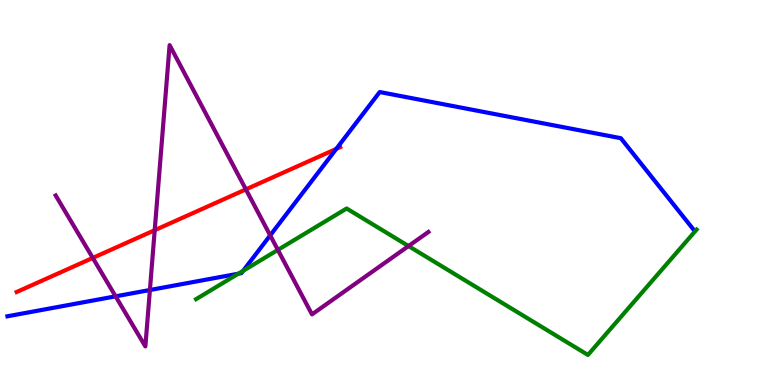[{'lines': ['blue', 'red'], 'intersections': [{'x': 4.34, 'y': 6.13}]}, {'lines': ['green', 'red'], 'intersections': []}, {'lines': ['purple', 'red'], 'intersections': [{'x': 1.2, 'y': 3.3}, {'x': 2.0, 'y': 4.02}, {'x': 3.17, 'y': 5.08}]}, {'lines': ['blue', 'green'], 'intersections': [{'x': 3.08, 'y': 2.89}, {'x': 3.14, 'y': 2.97}]}, {'lines': ['blue', 'purple'], 'intersections': [{'x': 1.49, 'y': 2.3}, {'x': 1.93, 'y': 2.47}, {'x': 3.49, 'y': 3.89}]}, {'lines': ['green', 'purple'], 'intersections': [{'x': 3.59, 'y': 3.51}, {'x': 5.27, 'y': 3.61}]}]